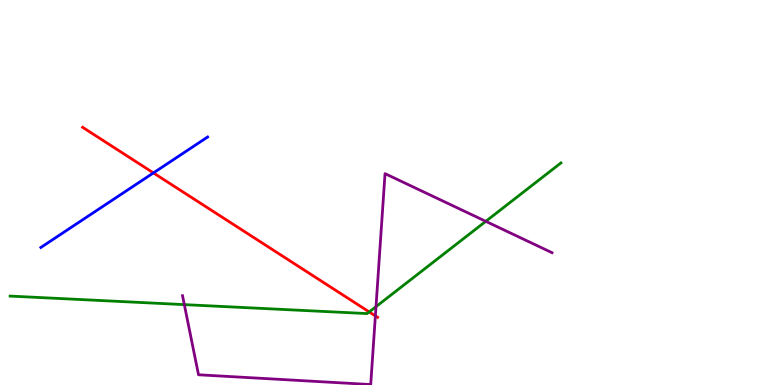[{'lines': ['blue', 'red'], 'intersections': [{'x': 1.98, 'y': 5.51}]}, {'lines': ['green', 'red'], 'intersections': [{'x': 4.76, 'y': 1.9}]}, {'lines': ['purple', 'red'], 'intersections': [{'x': 4.84, 'y': 1.8}]}, {'lines': ['blue', 'green'], 'intersections': []}, {'lines': ['blue', 'purple'], 'intersections': []}, {'lines': ['green', 'purple'], 'intersections': [{'x': 2.38, 'y': 2.09}, {'x': 4.85, 'y': 2.03}, {'x': 6.27, 'y': 4.25}]}]